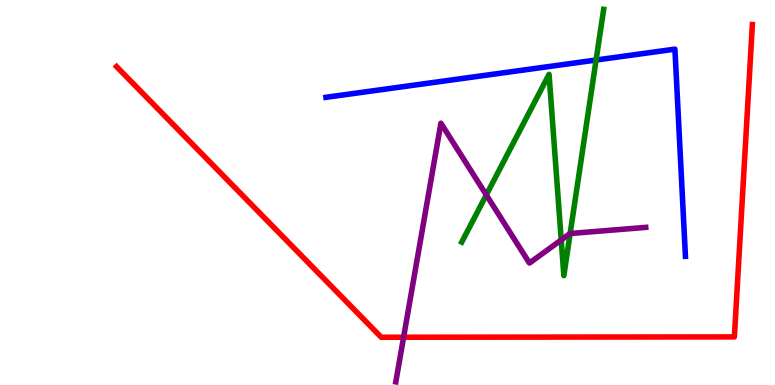[{'lines': ['blue', 'red'], 'intersections': []}, {'lines': ['green', 'red'], 'intersections': []}, {'lines': ['purple', 'red'], 'intersections': [{'x': 5.21, 'y': 1.24}]}, {'lines': ['blue', 'green'], 'intersections': [{'x': 7.69, 'y': 8.44}]}, {'lines': ['blue', 'purple'], 'intersections': []}, {'lines': ['green', 'purple'], 'intersections': [{'x': 6.27, 'y': 4.94}, {'x': 7.24, 'y': 3.77}, {'x': 7.36, 'y': 3.93}]}]